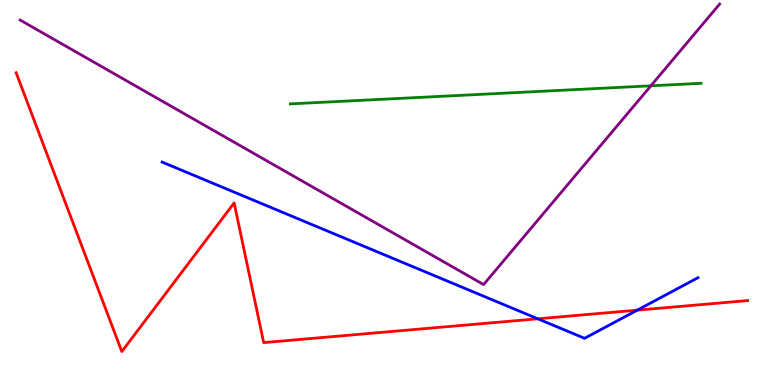[{'lines': ['blue', 'red'], 'intersections': [{'x': 6.94, 'y': 1.72}, {'x': 8.22, 'y': 1.94}]}, {'lines': ['green', 'red'], 'intersections': []}, {'lines': ['purple', 'red'], 'intersections': []}, {'lines': ['blue', 'green'], 'intersections': []}, {'lines': ['blue', 'purple'], 'intersections': []}, {'lines': ['green', 'purple'], 'intersections': [{'x': 8.4, 'y': 7.77}]}]